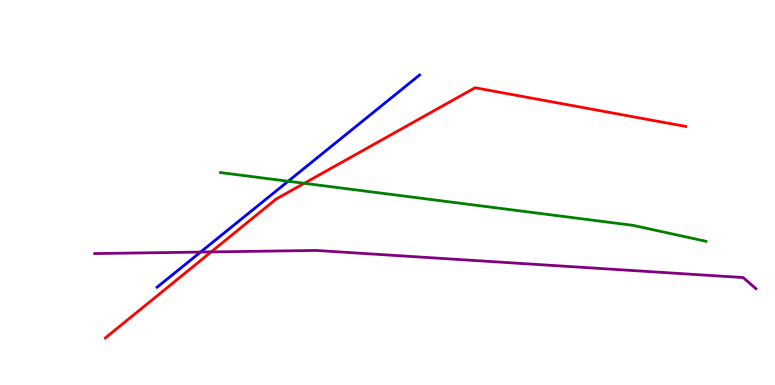[{'lines': ['blue', 'red'], 'intersections': []}, {'lines': ['green', 'red'], 'intersections': [{'x': 3.93, 'y': 5.24}]}, {'lines': ['purple', 'red'], 'intersections': [{'x': 2.72, 'y': 3.46}]}, {'lines': ['blue', 'green'], 'intersections': [{'x': 3.72, 'y': 5.29}]}, {'lines': ['blue', 'purple'], 'intersections': [{'x': 2.59, 'y': 3.45}]}, {'lines': ['green', 'purple'], 'intersections': []}]